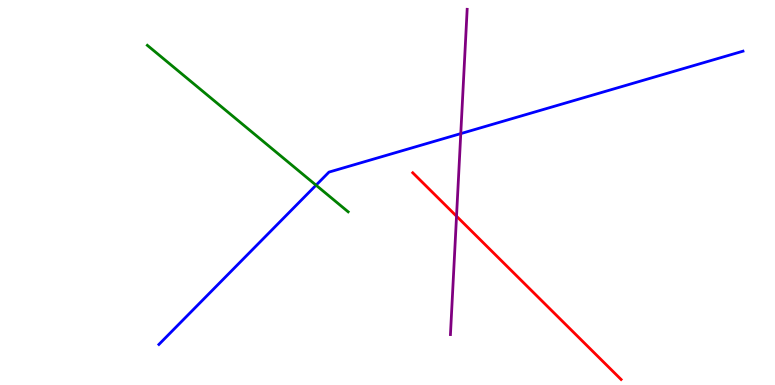[{'lines': ['blue', 'red'], 'intersections': []}, {'lines': ['green', 'red'], 'intersections': []}, {'lines': ['purple', 'red'], 'intersections': [{'x': 5.89, 'y': 4.38}]}, {'lines': ['blue', 'green'], 'intersections': [{'x': 4.08, 'y': 5.19}]}, {'lines': ['blue', 'purple'], 'intersections': [{'x': 5.95, 'y': 6.53}]}, {'lines': ['green', 'purple'], 'intersections': []}]